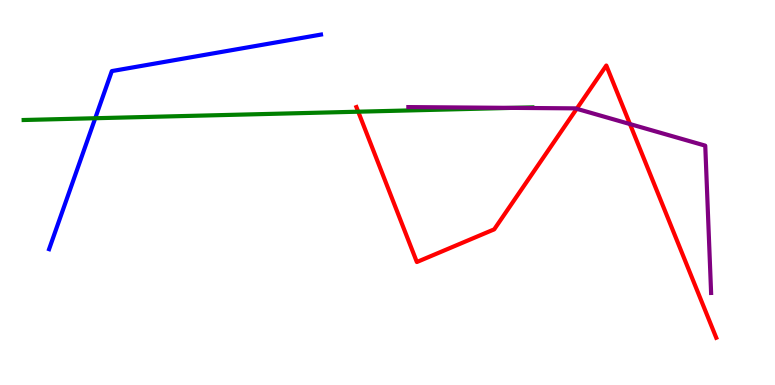[{'lines': ['blue', 'red'], 'intersections': []}, {'lines': ['green', 'red'], 'intersections': [{'x': 4.62, 'y': 7.1}]}, {'lines': ['purple', 'red'], 'intersections': [{'x': 7.44, 'y': 7.17}, {'x': 8.13, 'y': 6.78}]}, {'lines': ['blue', 'green'], 'intersections': [{'x': 1.23, 'y': 6.93}]}, {'lines': ['blue', 'purple'], 'intersections': []}, {'lines': ['green', 'purple'], 'intersections': [{'x': 6.61, 'y': 7.2}]}]